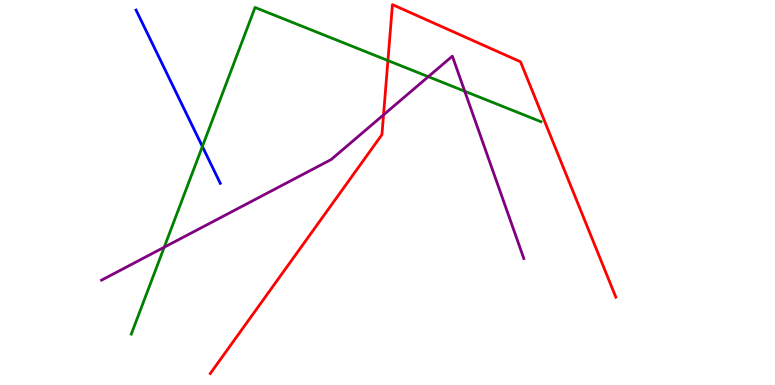[{'lines': ['blue', 'red'], 'intersections': []}, {'lines': ['green', 'red'], 'intersections': [{'x': 5.01, 'y': 8.43}]}, {'lines': ['purple', 'red'], 'intersections': [{'x': 4.95, 'y': 7.02}]}, {'lines': ['blue', 'green'], 'intersections': [{'x': 2.61, 'y': 6.2}]}, {'lines': ['blue', 'purple'], 'intersections': []}, {'lines': ['green', 'purple'], 'intersections': [{'x': 2.12, 'y': 3.58}, {'x': 5.53, 'y': 8.01}, {'x': 6.0, 'y': 7.63}]}]